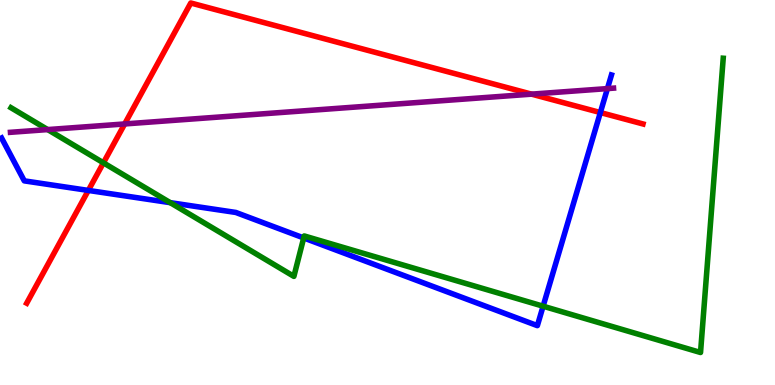[{'lines': ['blue', 'red'], 'intersections': [{'x': 1.14, 'y': 5.05}, {'x': 7.75, 'y': 7.08}]}, {'lines': ['green', 'red'], 'intersections': [{'x': 1.33, 'y': 5.77}]}, {'lines': ['purple', 'red'], 'intersections': [{'x': 1.61, 'y': 6.78}, {'x': 6.86, 'y': 7.55}]}, {'lines': ['blue', 'green'], 'intersections': [{'x': 2.2, 'y': 4.74}, {'x': 3.92, 'y': 3.82}, {'x': 7.01, 'y': 2.05}]}, {'lines': ['blue', 'purple'], 'intersections': [{'x': 7.84, 'y': 7.7}]}, {'lines': ['green', 'purple'], 'intersections': [{'x': 0.615, 'y': 6.63}]}]